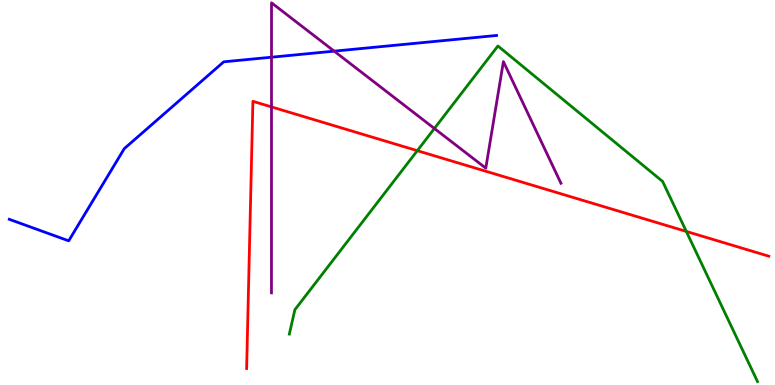[{'lines': ['blue', 'red'], 'intersections': []}, {'lines': ['green', 'red'], 'intersections': [{'x': 5.38, 'y': 6.09}, {'x': 8.86, 'y': 3.99}]}, {'lines': ['purple', 'red'], 'intersections': [{'x': 3.5, 'y': 7.22}]}, {'lines': ['blue', 'green'], 'intersections': []}, {'lines': ['blue', 'purple'], 'intersections': [{'x': 3.5, 'y': 8.51}, {'x': 4.31, 'y': 8.67}]}, {'lines': ['green', 'purple'], 'intersections': [{'x': 5.61, 'y': 6.66}]}]